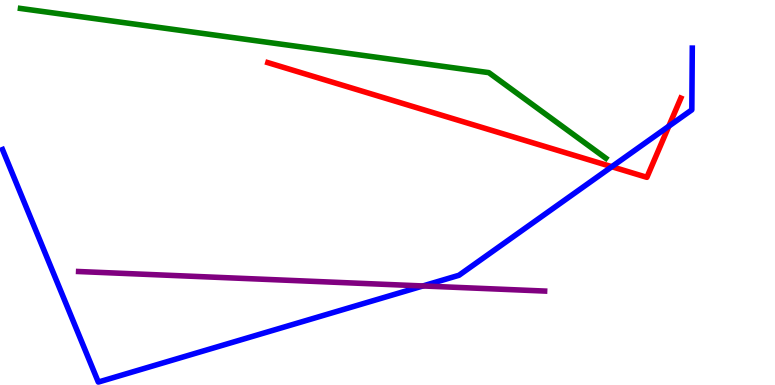[{'lines': ['blue', 'red'], 'intersections': [{'x': 7.89, 'y': 5.67}, {'x': 8.63, 'y': 6.72}]}, {'lines': ['green', 'red'], 'intersections': []}, {'lines': ['purple', 'red'], 'intersections': []}, {'lines': ['blue', 'green'], 'intersections': []}, {'lines': ['blue', 'purple'], 'intersections': [{'x': 5.46, 'y': 2.57}]}, {'lines': ['green', 'purple'], 'intersections': []}]